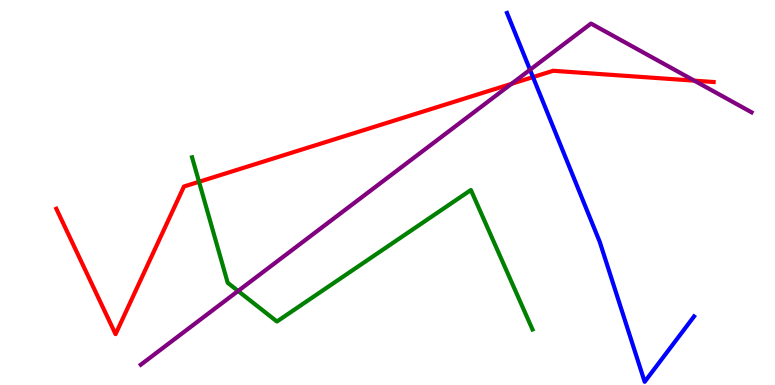[{'lines': ['blue', 'red'], 'intersections': [{'x': 6.88, 'y': 8.0}]}, {'lines': ['green', 'red'], 'intersections': [{'x': 2.57, 'y': 5.28}]}, {'lines': ['purple', 'red'], 'intersections': [{'x': 6.6, 'y': 7.82}, {'x': 8.96, 'y': 7.9}]}, {'lines': ['blue', 'green'], 'intersections': []}, {'lines': ['blue', 'purple'], 'intersections': [{'x': 6.84, 'y': 8.19}]}, {'lines': ['green', 'purple'], 'intersections': [{'x': 3.07, 'y': 2.44}]}]